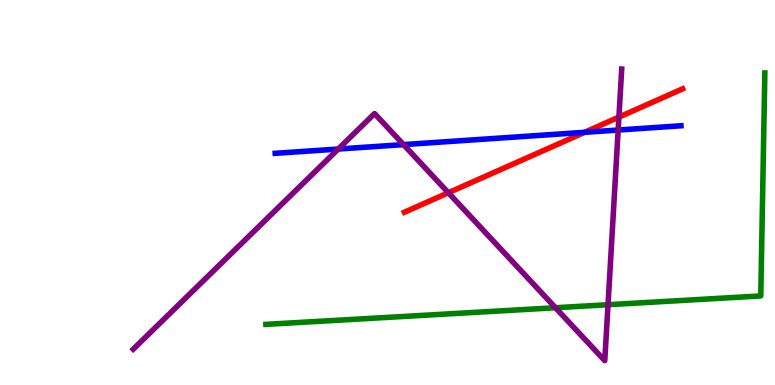[{'lines': ['blue', 'red'], 'intersections': [{'x': 7.54, 'y': 6.56}]}, {'lines': ['green', 'red'], 'intersections': []}, {'lines': ['purple', 'red'], 'intersections': [{'x': 5.79, 'y': 4.99}, {'x': 7.99, 'y': 6.96}]}, {'lines': ['blue', 'green'], 'intersections': []}, {'lines': ['blue', 'purple'], 'intersections': [{'x': 4.36, 'y': 6.13}, {'x': 5.21, 'y': 6.24}, {'x': 7.98, 'y': 6.62}]}, {'lines': ['green', 'purple'], 'intersections': [{'x': 7.17, 'y': 2.01}, {'x': 7.85, 'y': 2.09}]}]